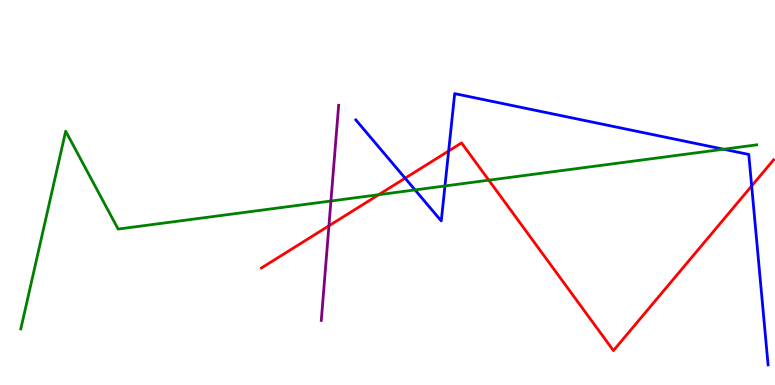[{'lines': ['blue', 'red'], 'intersections': [{'x': 5.23, 'y': 5.37}, {'x': 5.79, 'y': 6.08}, {'x': 9.7, 'y': 5.17}]}, {'lines': ['green', 'red'], 'intersections': [{'x': 4.89, 'y': 4.94}, {'x': 6.31, 'y': 5.32}]}, {'lines': ['purple', 'red'], 'intersections': [{'x': 4.24, 'y': 4.13}]}, {'lines': ['blue', 'green'], 'intersections': [{'x': 5.36, 'y': 5.07}, {'x': 5.74, 'y': 5.17}, {'x': 9.34, 'y': 6.12}]}, {'lines': ['blue', 'purple'], 'intersections': []}, {'lines': ['green', 'purple'], 'intersections': [{'x': 4.27, 'y': 4.78}]}]